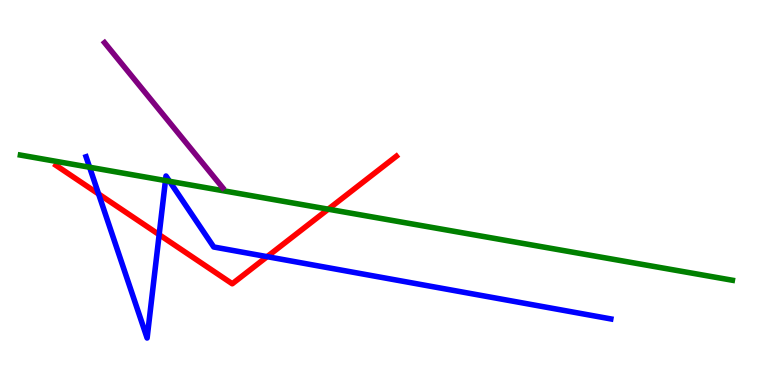[{'lines': ['blue', 'red'], 'intersections': [{'x': 1.27, 'y': 4.96}, {'x': 2.05, 'y': 3.91}, {'x': 3.45, 'y': 3.33}]}, {'lines': ['green', 'red'], 'intersections': [{'x': 4.24, 'y': 4.57}]}, {'lines': ['purple', 'red'], 'intersections': []}, {'lines': ['blue', 'green'], 'intersections': [{'x': 1.16, 'y': 5.66}, {'x': 2.13, 'y': 5.31}, {'x': 2.19, 'y': 5.29}]}, {'lines': ['blue', 'purple'], 'intersections': []}, {'lines': ['green', 'purple'], 'intersections': []}]